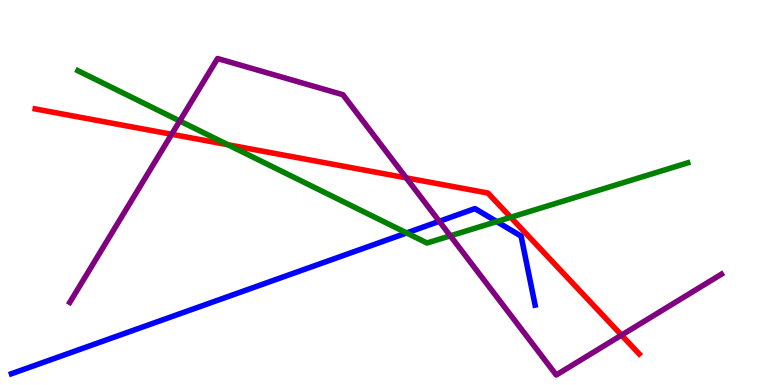[{'lines': ['blue', 'red'], 'intersections': []}, {'lines': ['green', 'red'], 'intersections': [{'x': 2.94, 'y': 6.24}, {'x': 6.59, 'y': 4.36}]}, {'lines': ['purple', 'red'], 'intersections': [{'x': 2.22, 'y': 6.51}, {'x': 5.24, 'y': 5.38}, {'x': 8.02, 'y': 1.3}]}, {'lines': ['blue', 'green'], 'intersections': [{'x': 5.25, 'y': 3.95}, {'x': 6.41, 'y': 4.24}]}, {'lines': ['blue', 'purple'], 'intersections': [{'x': 5.67, 'y': 4.25}]}, {'lines': ['green', 'purple'], 'intersections': [{'x': 2.32, 'y': 6.86}, {'x': 5.81, 'y': 3.87}]}]